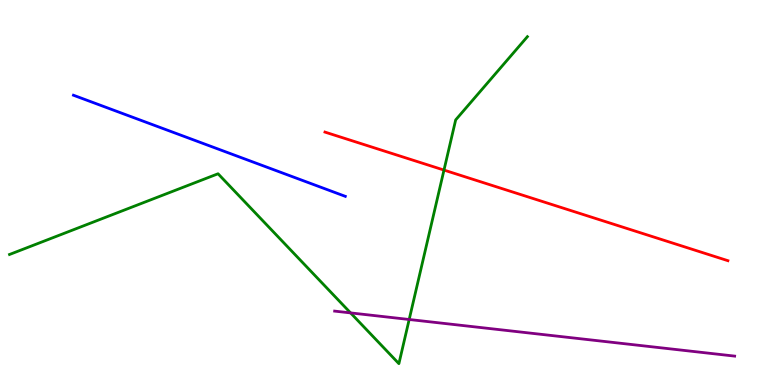[{'lines': ['blue', 'red'], 'intersections': []}, {'lines': ['green', 'red'], 'intersections': [{'x': 5.73, 'y': 5.58}]}, {'lines': ['purple', 'red'], 'intersections': []}, {'lines': ['blue', 'green'], 'intersections': []}, {'lines': ['blue', 'purple'], 'intersections': []}, {'lines': ['green', 'purple'], 'intersections': [{'x': 4.52, 'y': 1.87}, {'x': 5.28, 'y': 1.7}]}]